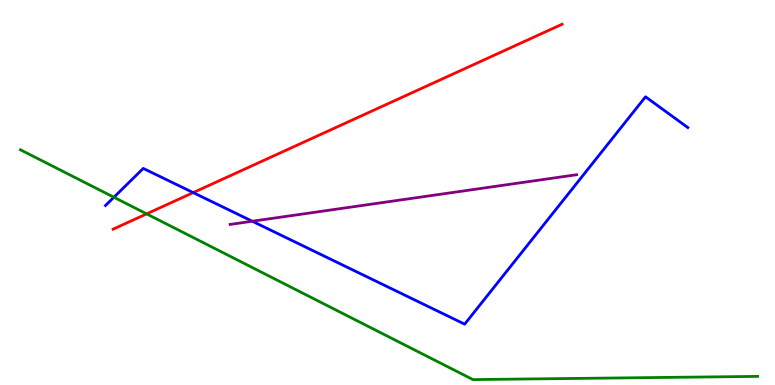[{'lines': ['blue', 'red'], 'intersections': [{'x': 2.49, 'y': 5.0}]}, {'lines': ['green', 'red'], 'intersections': [{'x': 1.89, 'y': 4.44}]}, {'lines': ['purple', 'red'], 'intersections': []}, {'lines': ['blue', 'green'], 'intersections': [{'x': 1.47, 'y': 4.88}]}, {'lines': ['blue', 'purple'], 'intersections': [{'x': 3.26, 'y': 4.25}]}, {'lines': ['green', 'purple'], 'intersections': []}]